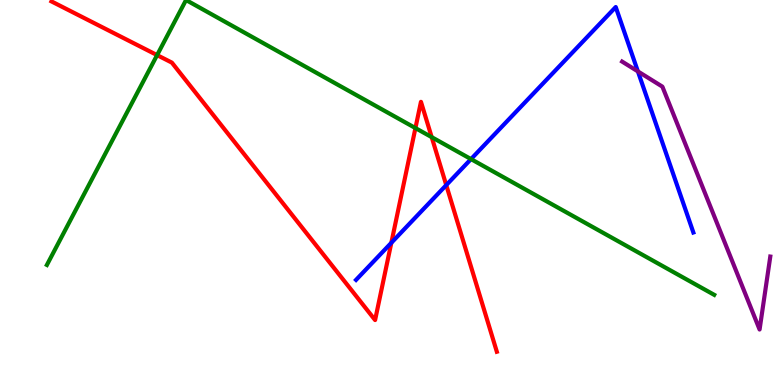[{'lines': ['blue', 'red'], 'intersections': [{'x': 5.05, 'y': 3.69}, {'x': 5.76, 'y': 5.19}]}, {'lines': ['green', 'red'], 'intersections': [{'x': 2.03, 'y': 8.57}, {'x': 5.36, 'y': 6.67}, {'x': 5.57, 'y': 6.44}]}, {'lines': ['purple', 'red'], 'intersections': []}, {'lines': ['blue', 'green'], 'intersections': [{'x': 6.08, 'y': 5.87}]}, {'lines': ['blue', 'purple'], 'intersections': [{'x': 8.23, 'y': 8.15}]}, {'lines': ['green', 'purple'], 'intersections': []}]